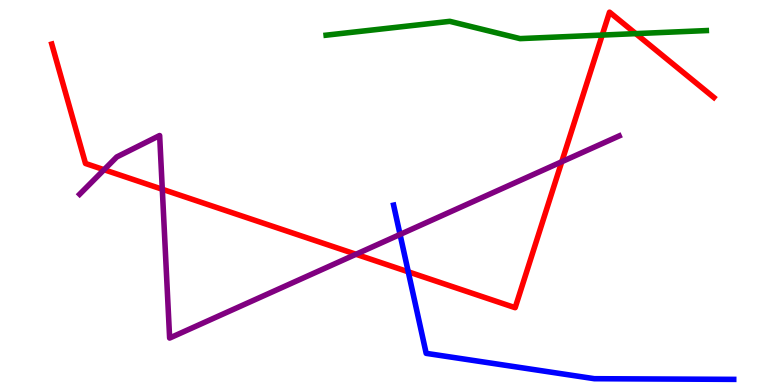[{'lines': ['blue', 'red'], 'intersections': [{'x': 5.27, 'y': 2.94}]}, {'lines': ['green', 'red'], 'intersections': [{'x': 7.77, 'y': 9.09}, {'x': 8.2, 'y': 9.13}]}, {'lines': ['purple', 'red'], 'intersections': [{'x': 1.34, 'y': 5.59}, {'x': 2.09, 'y': 5.08}, {'x': 4.59, 'y': 3.4}, {'x': 7.25, 'y': 5.8}]}, {'lines': ['blue', 'green'], 'intersections': []}, {'lines': ['blue', 'purple'], 'intersections': [{'x': 5.16, 'y': 3.91}]}, {'lines': ['green', 'purple'], 'intersections': []}]